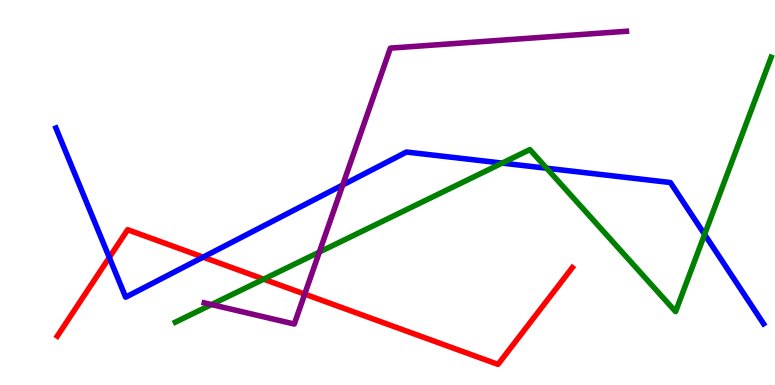[{'lines': ['blue', 'red'], 'intersections': [{'x': 1.41, 'y': 3.31}, {'x': 2.62, 'y': 3.32}]}, {'lines': ['green', 'red'], 'intersections': [{'x': 3.4, 'y': 2.75}]}, {'lines': ['purple', 'red'], 'intersections': [{'x': 3.93, 'y': 2.36}]}, {'lines': ['blue', 'green'], 'intersections': [{'x': 6.48, 'y': 5.76}, {'x': 7.05, 'y': 5.63}, {'x': 9.09, 'y': 3.91}]}, {'lines': ['blue', 'purple'], 'intersections': [{'x': 4.42, 'y': 5.19}]}, {'lines': ['green', 'purple'], 'intersections': [{'x': 2.73, 'y': 2.09}, {'x': 4.12, 'y': 3.45}]}]